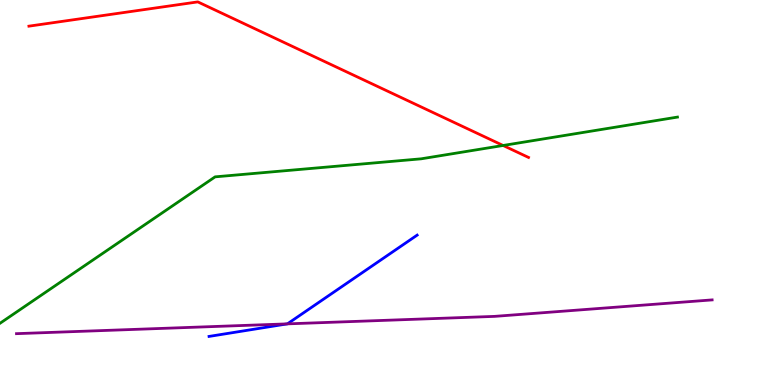[{'lines': ['blue', 'red'], 'intersections': []}, {'lines': ['green', 'red'], 'intersections': [{'x': 6.49, 'y': 6.22}]}, {'lines': ['purple', 'red'], 'intersections': []}, {'lines': ['blue', 'green'], 'intersections': []}, {'lines': ['blue', 'purple'], 'intersections': [{'x': 3.71, 'y': 1.59}]}, {'lines': ['green', 'purple'], 'intersections': []}]